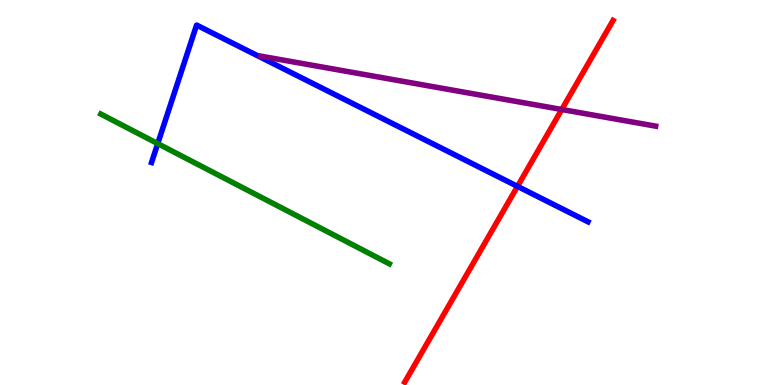[{'lines': ['blue', 'red'], 'intersections': [{'x': 6.68, 'y': 5.16}]}, {'lines': ['green', 'red'], 'intersections': []}, {'lines': ['purple', 'red'], 'intersections': [{'x': 7.25, 'y': 7.16}]}, {'lines': ['blue', 'green'], 'intersections': [{'x': 2.04, 'y': 6.27}]}, {'lines': ['blue', 'purple'], 'intersections': []}, {'lines': ['green', 'purple'], 'intersections': []}]